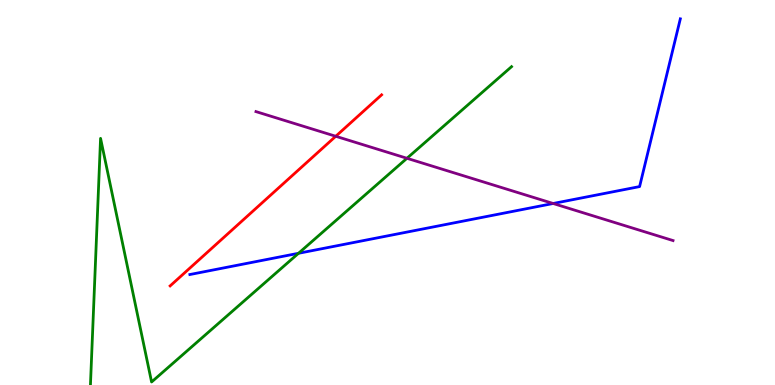[{'lines': ['blue', 'red'], 'intersections': []}, {'lines': ['green', 'red'], 'intersections': []}, {'lines': ['purple', 'red'], 'intersections': [{'x': 4.33, 'y': 6.46}]}, {'lines': ['blue', 'green'], 'intersections': [{'x': 3.85, 'y': 3.42}]}, {'lines': ['blue', 'purple'], 'intersections': [{'x': 7.14, 'y': 4.71}]}, {'lines': ['green', 'purple'], 'intersections': [{'x': 5.25, 'y': 5.89}]}]